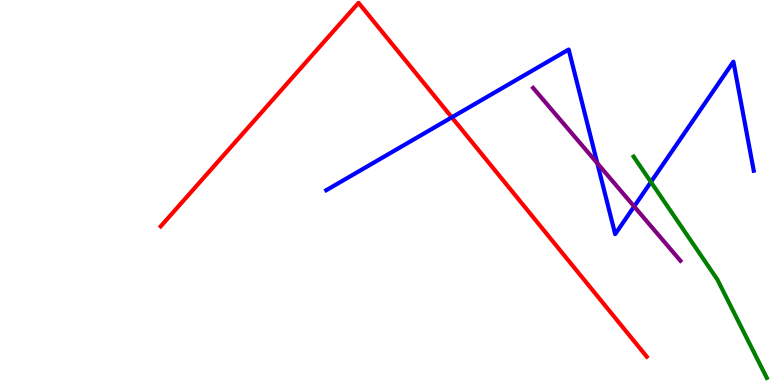[{'lines': ['blue', 'red'], 'intersections': [{'x': 5.83, 'y': 6.95}]}, {'lines': ['green', 'red'], 'intersections': []}, {'lines': ['purple', 'red'], 'intersections': []}, {'lines': ['blue', 'green'], 'intersections': [{'x': 8.4, 'y': 5.27}]}, {'lines': ['blue', 'purple'], 'intersections': [{'x': 7.71, 'y': 5.76}, {'x': 8.18, 'y': 4.64}]}, {'lines': ['green', 'purple'], 'intersections': []}]